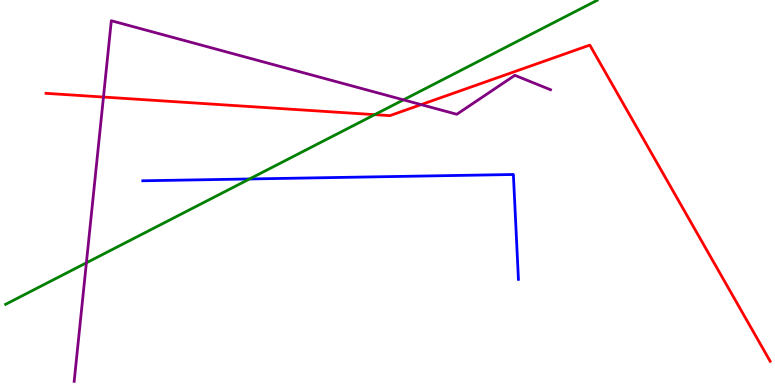[{'lines': ['blue', 'red'], 'intersections': []}, {'lines': ['green', 'red'], 'intersections': [{'x': 4.83, 'y': 7.02}]}, {'lines': ['purple', 'red'], 'intersections': [{'x': 1.33, 'y': 7.48}, {'x': 5.43, 'y': 7.28}]}, {'lines': ['blue', 'green'], 'intersections': [{'x': 3.22, 'y': 5.35}]}, {'lines': ['blue', 'purple'], 'intersections': []}, {'lines': ['green', 'purple'], 'intersections': [{'x': 1.11, 'y': 3.17}, {'x': 5.21, 'y': 7.41}]}]